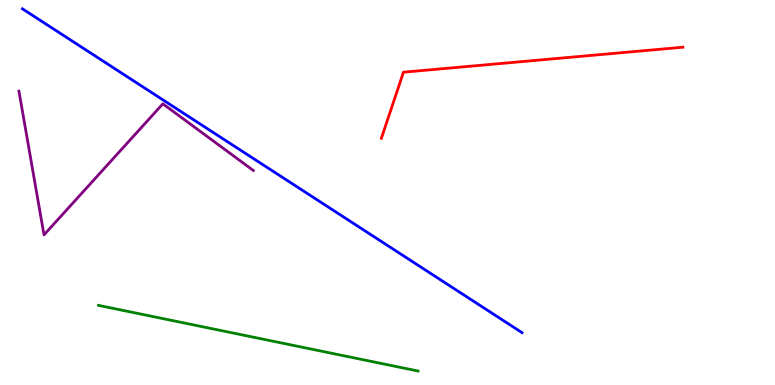[{'lines': ['blue', 'red'], 'intersections': []}, {'lines': ['green', 'red'], 'intersections': []}, {'lines': ['purple', 'red'], 'intersections': []}, {'lines': ['blue', 'green'], 'intersections': []}, {'lines': ['blue', 'purple'], 'intersections': []}, {'lines': ['green', 'purple'], 'intersections': []}]